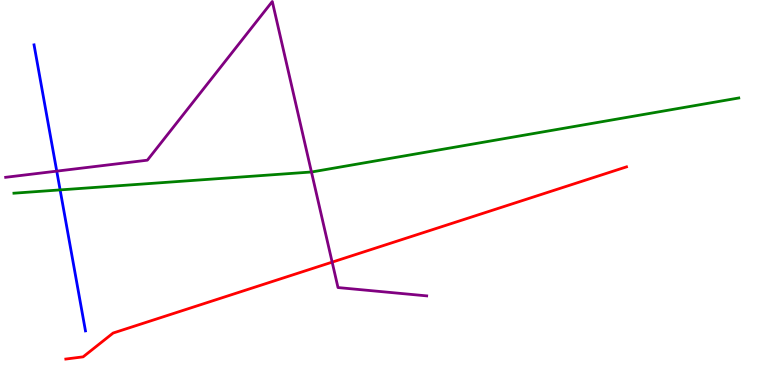[{'lines': ['blue', 'red'], 'intersections': []}, {'lines': ['green', 'red'], 'intersections': []}, {'lines': ['purple', 'red'], 'intersections': [{'x': 4.29, 'y': 3.19}]}, {'lines': ['blue', 'green'], 'intersections': [{'x': 0.776, 'y': 5.07}]}, {'lines': ['blue', 'purple'], 'intersections': [{'x': 0.732, 'y': 5.55}]}, {'lines': ['green', 'purple'], 'intersections': [{'x': 4.02, 'y': 5.53}]}]